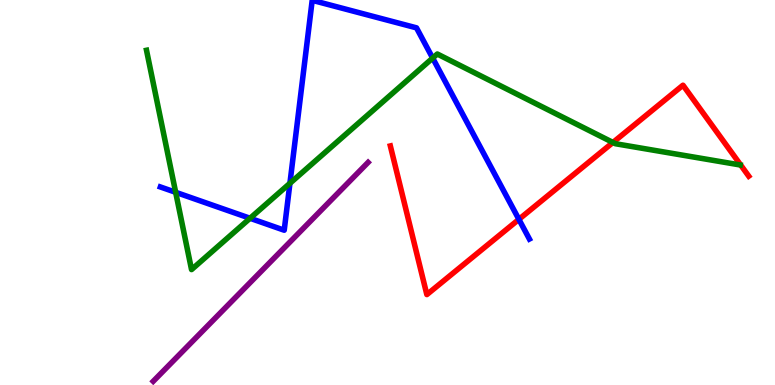[{'lines': ['blue', 'red'], 'intersections': [{'x': 6.7, 'y': 4.3}]}, {'lines': ['green', 'red'], 'intersections': [{'x': 7.91, 'y': 6.3}]}, {'lines': ['purple', 'red'], 'intersections': []}, {'lines': ['blue', 'green'], 'intersections': [{'x': 2.27, 'y': 5.01}, {'x': 3.23, 'y': 4.33}, {'x': 3.74, 'y': 5.24}, {'x': 5.58, 'y': 8.49}]}, {'lines': ['blue', 'purple'], 'intersections': []}, {'lines': ['green', 'purple'], 'intersections': []}]